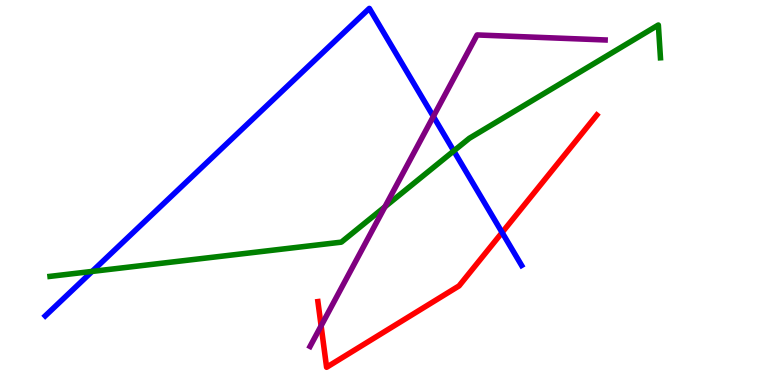[{'lines': ['blue', 'red'], 'intersections': [{'x': 6.48, 'y': 3.96}]}, {'lines': ['green', 'red'], 'intersections': []}, {'lines': ['purple', 'red'], 'intersections': [{'x': 4.14, 'y': 1.54}]}, {'lines': ['blue', 'green'], 'intersections': [{'x': 1.19, 'y': 2.95}, {'x': 5.86, 'y': 6.08}]}, {'lines': ['blue', 'purple'], 'intersections': [{'x': 5.59, 'y': 6.97}]}, {'lines': ['green', 'purple'], 'intersections': [{'x': 4.97, 'y': 4.63}]}]